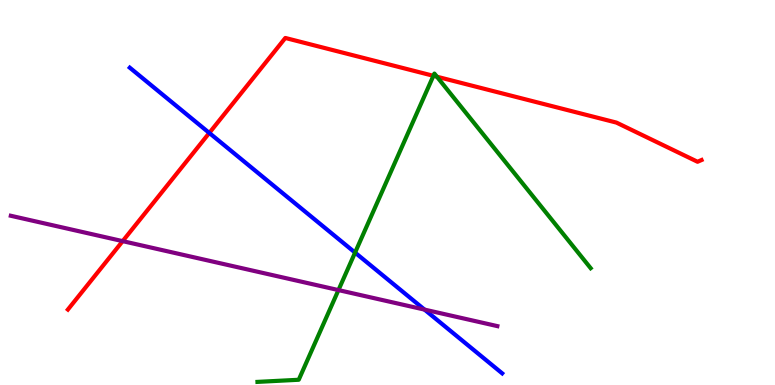[{'lines': ['blue', 'red'], 'intersections': [{'x': 2.7, 'y': 6.55}]}, {'lines': ['green', 'red'], 'intersections': [{'x': 5.59, 'y': 8.03}, {'x': 5.64, 'y': 8.01}]}, {'lines': ['purple', 'red'], 'intersections': [{'x': 1.58, 'y': 3.74}]}, {'lines': ['blue', 'green'], 'intersections': [{'x': 4.58, 'y': 3.44}]}, {'lines': ['blue', 'purple'], 'intersections': [{'x': 5.48, 'y': 1.96}]}, {'lines': ['green', 'purple'], 'intersections': [{'x': 4.37, 'y': 2.47}]}]